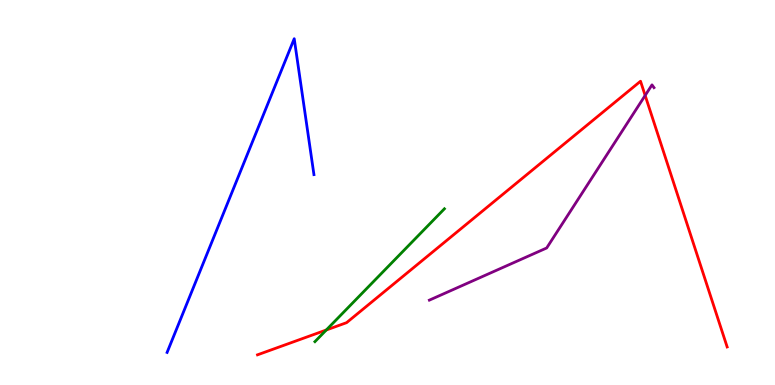[{'lines': ['blue', 'red'], 'intersections': []}, {'lines': ['green', 'red'], 'intersections': [{'x': 4.21, 'y': 1.43}]}, {'lines': ['purple', 'red'], 'intersections': [{'x': 8.32, 'y': 7.52}]}, {'lines': ['blue', 'green'], 'intersections': []}, {'lines': ['blue', 'purple'], 'intersections': []}, {'lines': ['green', 'purple'], 'intersections': []}]